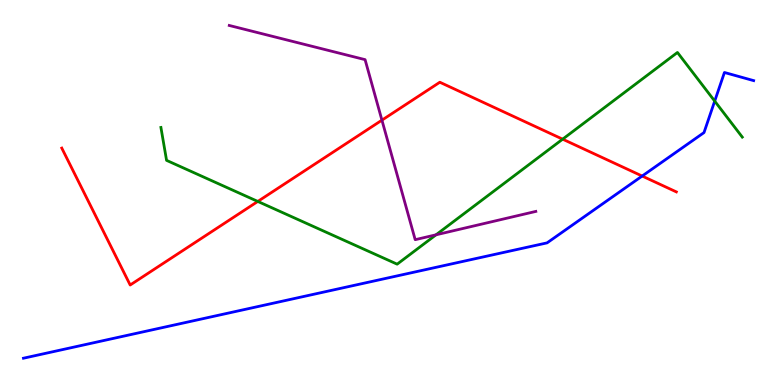[{'lines': ['blue', 'red'], 'intersections': [{'x': 8.29, 'y': 5.43}]}, {'lines': ['green', 'red'], 'intersections': [{'x': 3.33, 'y': 4.77}, {'x': 7.26, 'y': 6.39}]}, {'lines': ['purple', 'red'], 'intersections': [{'x': 4.93, 'y': 6.88}]}, {'lines': ['blue', 'green'], 'intersections': [{'x': 9.22, 'y': 7.37}]}, {'lines': ['blue', 'purple'], 'intersections': []}, {'lines': ['green', 'purple'], 'intersections': [{'x': 5.63, 'y': 3.9}]}]